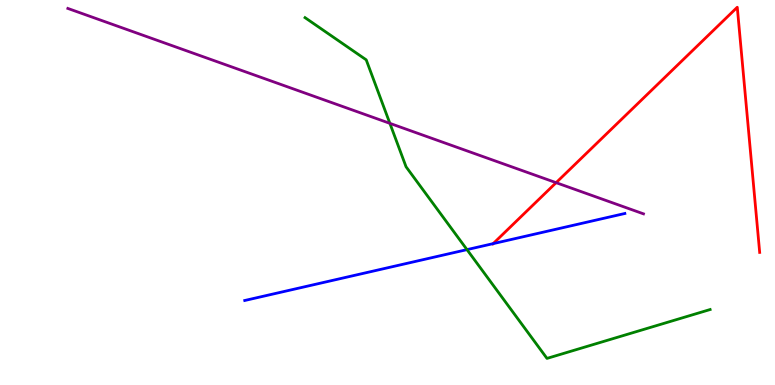[{'lines': ['blue', 'red'], 'intersections': [{'x': 6.36, 'y': 3.67}]}, {'lines': ['green', 'red'], 'intersections': []}, {'lines': ['purple', 'red'], 'intersections': [{'x': 7.18, 'y': 5.26}]}, {'lines': ['blue', 'green'], 'intersections': [{'x': 6.03, 'y': 3.52}]}, {'lines': ['blue', 'purple'], 'intersections': []}, {'lines': ['green', 'purple'], 'intersections': [{'x': 5.03, 'y': 6.8}]}]